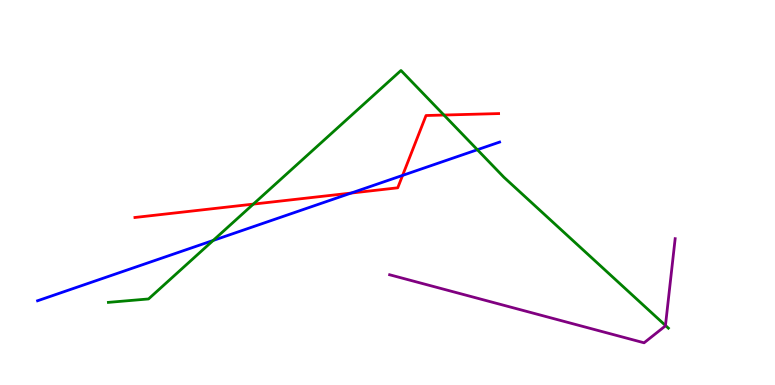[{'lines': ['blue', 'red'], 'intersections': [{'x': 4.53, 'y': 4.99}, {'x': 5.19, 'y': 5.44}]}, {'lines': ['green', 'red'], 'intersections': [{'x': 3.27, 'y': 4.7}, {'x': 5.73, 'y': 7.01}]}, {'lines': ['purple', 'red'], 'intersections': []}, {'lines': ['blue', 'green'], 'intersections': [{'x': 2.75, 'y': 3.75}, {'x': 6.16, 'y': 6.11}]}, {'lines': ['blue', 'purple'], 'intersections': []}, {'lines': ['green', 'purple'], 'intersections': [{'x': 8.59, 'y': 1.55}]}]